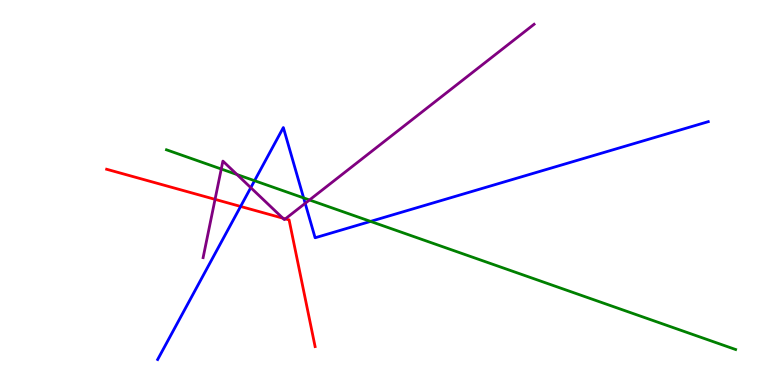[{'lines': ['blue', 'red'], 'intersections': [{'x': 3.1, 'y': 4.64}]}, {'lines': ['green', 'red'], 'intersections': []}, {'lines': ['purple', 'red'], 'intersections': [{'x': 2.77, 'y': 4.82}, {'x': 3.65, 'y': 4.33}, {'x': 3.68, 'y': 4.32}]}, {'lines': ['blue', 'green'], 'intersections': [{'x': 3.28, 'y': 5.31}, {'x': 3.92, 'y': 4.86}, {'x': 4.78, 'y': 4.25}]}, {'lines': ['blue', 'purple'], 'intersections': [{'x': 3.24, 'y': 5.13}, {'x': 3.94, 'y': 4.72}]}, {'lines': ['green', 'purple'], 'intersections': [{'x': 2.86, 'y': 5.61}, {'x': 3.06, 'y': 5.47}, {'x': 3.99, 'y': 4.81}]}]